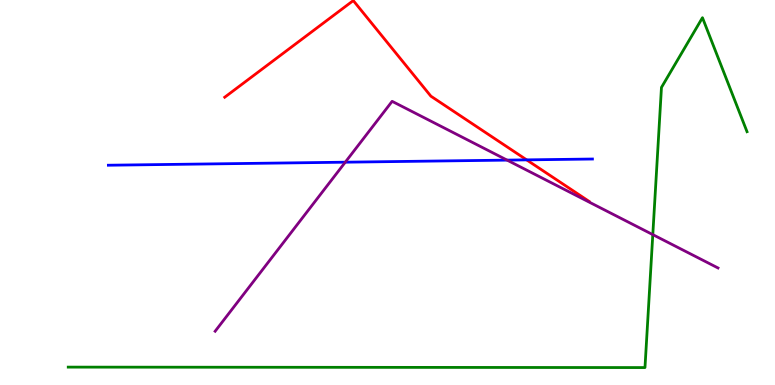[{'lines': ['blue', 'red'], 'intersections': [{'x': 6.8, 'y': 5.85}]}, {'lines': ['green', 'red'], 'intersections': []}, {'lines': ['purple', 'red'], 'intersections': []}, {'lines': ['blue', 'green'], 'intersections': []}, {'lines': ['blue', 'purple'], 'intersections': [{'x': 4.46, 'y': 5.79}, {'x': 6.54, 'y': 5.84}]}, {'lines': ['green', 'purple'], 'intersections': [{'x': 8.42, 'y': 3.91}]}]